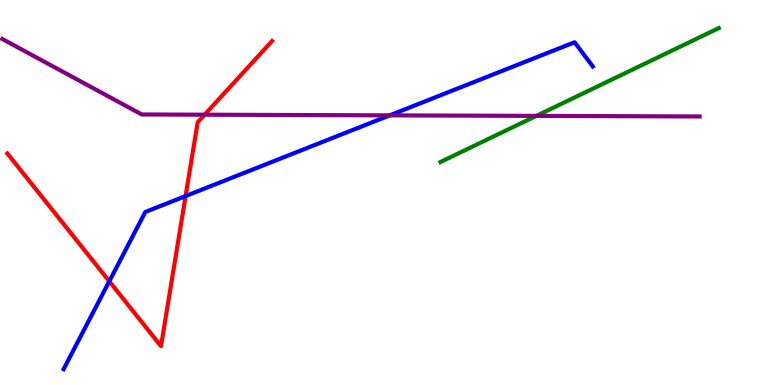[{'lines': ['blue', 'red'], 'intersections': [{'x': 1.41, 'y': 2.69}, {'x': 2.39, 'y': 4.91}]}, {'lines': ['green', 'red'], 'intersections': []}, {'lines': ['purple', 'red'], 'intersections': [{'x': 2.64, 'y': 7.02}]}, {'lines': ['blue', 'green'], 'intersections': []}, {'lines': ['blue', 'purple'], 'intersections': [{'x': 5.03, 'y': 7.0}]}, {'lines': ['green', 'purple'], 'intersections': [{'x': 6.92, 'y': 6.99}]}]